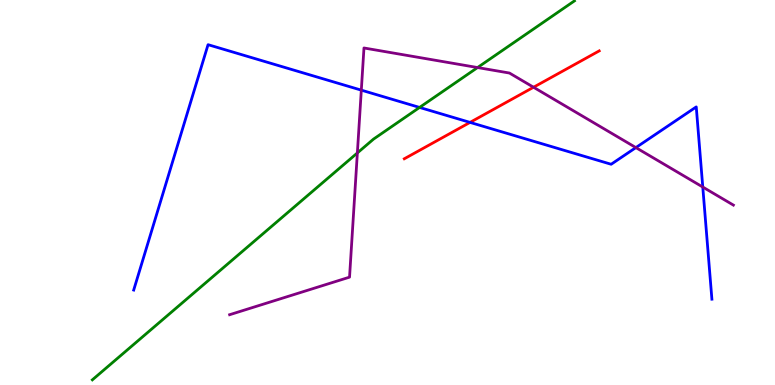[{'lines': ['blue', 'red'], 'intersections': [{'x': 6.06, 'y': 6.82}]}, {'lines': ['green', 'red'], 'intersections': []}, {'lines': ['purple', 'red'], 'intersections': [{'x': 6.88, 'y': 7.73}]}, {'lines': ['blue', 'green'], 'intersections': [{'x': 5.41, 'y': 7.21}]}, {'lines': ['blue', 'purple'], 'intersections': [{'x': 4.66, 'y': 7.66}, {'x': 8.2, 'y': 6.17}, {'x': 9.07, 'y': 5.14}]}, {'lines': ['green', 'purple'], 'intersections': [{'x': 4.61, 'y': 6.03}, {'x': 6.16, 'y': 8.25}]}]